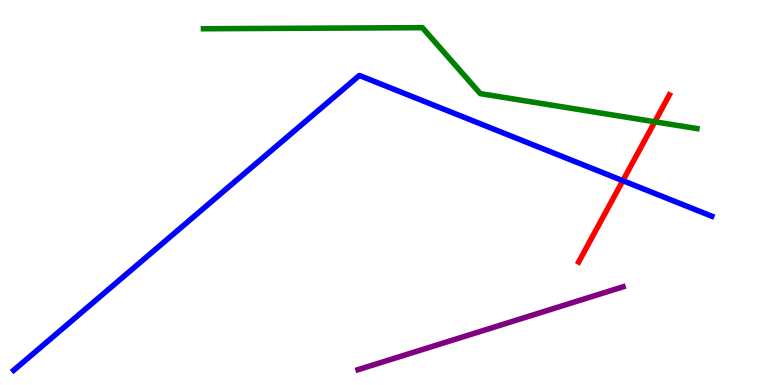[{'lines': ['blue', 'red'], 'intersections': [{'x': 8.04, 'y': 5.31}]}, {'lines': ['green', 'red'], 'intersections': [{'x': 8.45, 'y': 6.84}]}, {'lines': ['purple', 'red'], 'intersections': []}, {'lines': ['blue', 'green'], 'intersections': []}, {'lines': ['blue', 'purple'], 'intersections': []}, {'lines': ['green', 'purple'], 'intersections': []}]